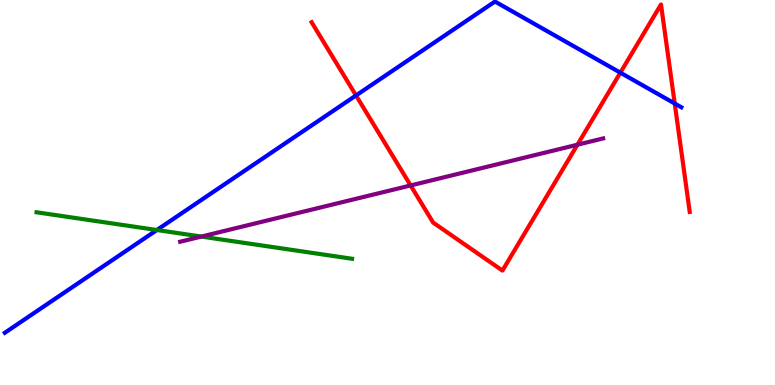[{'lines': ['blue', 'red'], 'intersections': [{'x': 4.59, 'y': 7.52}, {'x': 8.0, 'y': 8.11}, {'x': 8.71, 'y': 7.31}]}, {'lines': ['green', 'red'], 'intersections': []}, {'lines': ['purple', 'red'], 'intersections': [{'x': 5.3, 'y': 5.18}, {'x': 7.45, 'y': 6.24}]}, {'lines': ['blue', 'green'], 'intersections': [{'x': 2.02, 'y': 4.03}]}, {'lines': ['blue', 'purple'], 'intersections': []}, {'lines': ['green', 'purple'], 'intersections': [{'x': 2.6, 'y': 3.86}]}]